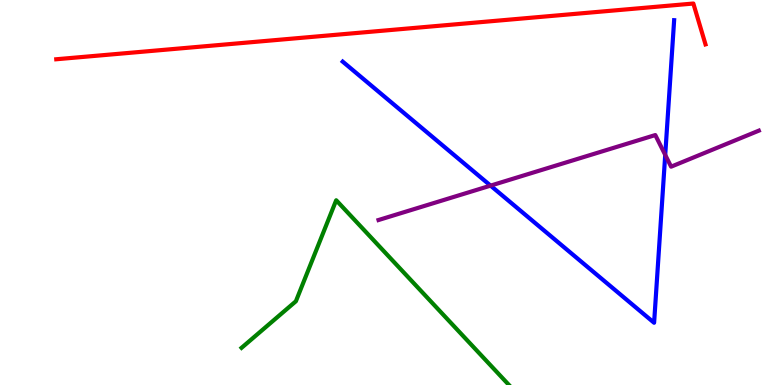[{'lines': ['blue', 'red'], 'intersections': []}, {'lines': ['green', 'red'], 'intersections': []}, {'lines': ['purple', 'red'], 'intersections': []}, {'lines': ['blue', 'green'], 'intersections': []}, {'lines': ['blue', 'purple'], 'intersections': [{'x': 6.33, 'y': 5.18}, {'x': 8.58, 'y': 5.98}]}, {'lines': ['green', 'purple'], 'intersections': []}]